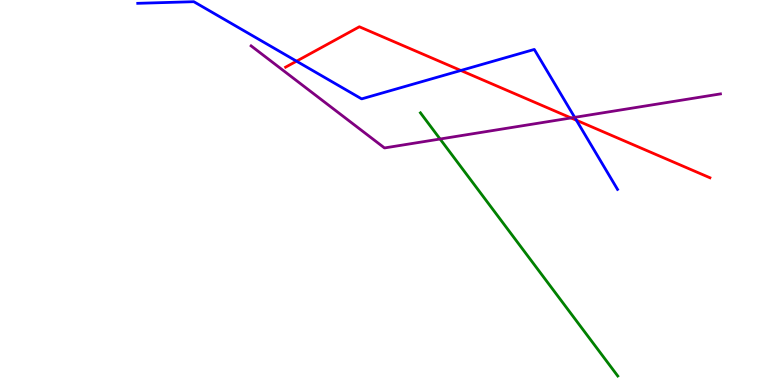[{'lines': ['blue', 'red'], 'intersections': [{'x': 3.83, 'y': 8.41}, {'x': 5.95, 'y': 8.17}, {'x': 7.44, 'y': 6.88}]}, {'lines': ['green', 'red'], 'intersections': []}, {'lines': ['purple', 'red'], 'intersections': [{'x': 7.37, 'y': 6.94}]}, {'lines': ['blue', 'green'], 'intersections': []}, {'lines': ['blue', 'purple'], 'intersections': [{'x': 7.42, 'y': 6.95}]}, {'lines': ['green', 'purple'], 'intersections': [{'x': 5.68, 'y': 6.39}]}]